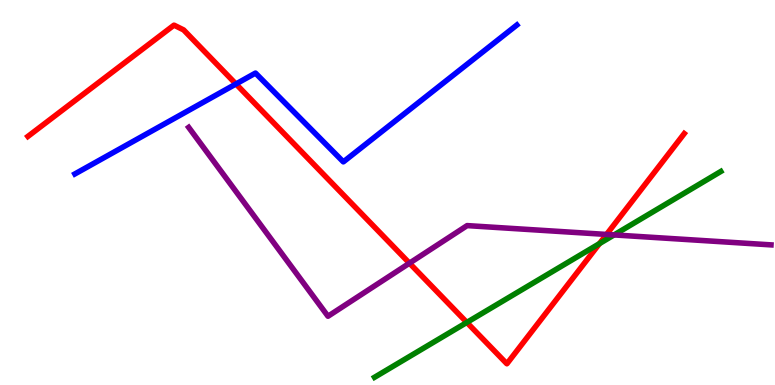[{'lines': ['blue', 'red'], 'intersections': [{'x': 3.04, 'y': 7.82}]}, {'lines': ['green', 'red'], 'intersections': [{'x': 6.02, 'y': 1.63}, {'x': 7.74, 'y': 3.67}]}, {'lines': ['purple', 'red'], 'intersections': [{'x': 5.28, 'y': 3.16}, {'x': 7.83, 'y': 3.91}]}, {'lines': ['blue', 'green'], 'intersections': []}, {'lines': ['blue', 'purple'], 'intersections': []}, {'lines': ['green', 'purple'], 'intersections': [{'x': 7.92, 'y': 3.9}]}]